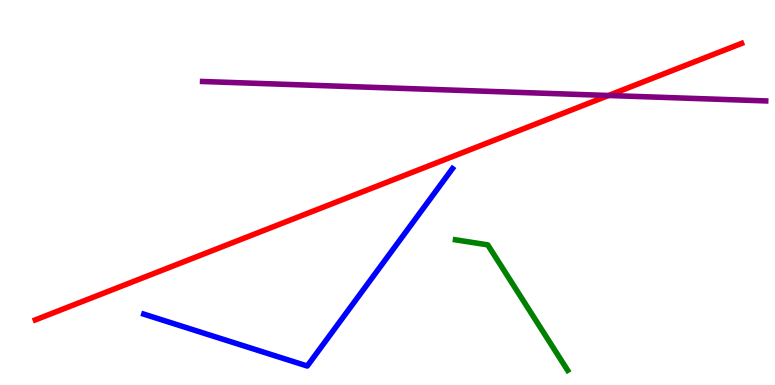[{'lines': ['blue', 'red'], 'intersections': []}, {'lines': ['green', 'red'], 'intersections': []}, {'lines': ['purple', 'red'], 'intersections': [{'x': 7.85, 'y': 7.52}]}, {'lines': ['blue', 'green'], 'intersections': []}, {'lines': ['blue', 'purple'], 'intersections': []}, {'lines': ['green', 'purple'], 'intersections': []}]